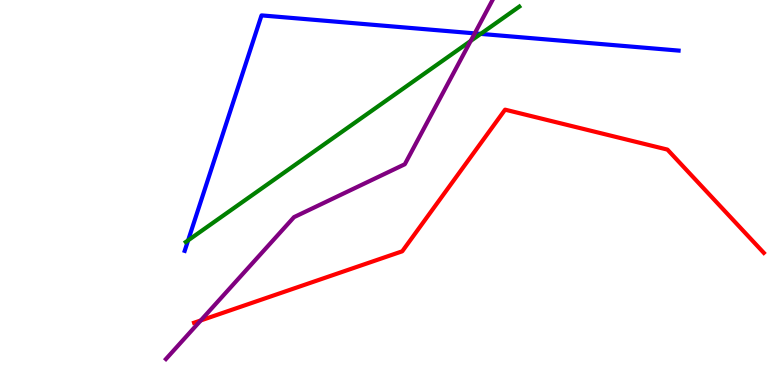[{'lines': ['blue', 'red'], 'intersections': []}, {'lines': ['green', 'red'], 'intersections': []}, {'lines': ['purple', 'red'], 'intersections': [{'x': 2.59, 'y': 1.68}]}, {'lines': ['blue', 'green'], 'intersections': [{'x': 2.43, 'y': 3.76}, {'x': 6.2, 'y': 9.12}]}, {'lines': ['blue', 'purple'], 'intersections': [{'x': 6.13, 'y': 9.13}]}, {'lines': ['green', 'purple'], 'intersections': [{'x': 6.07, 'y': 8.94}]}]